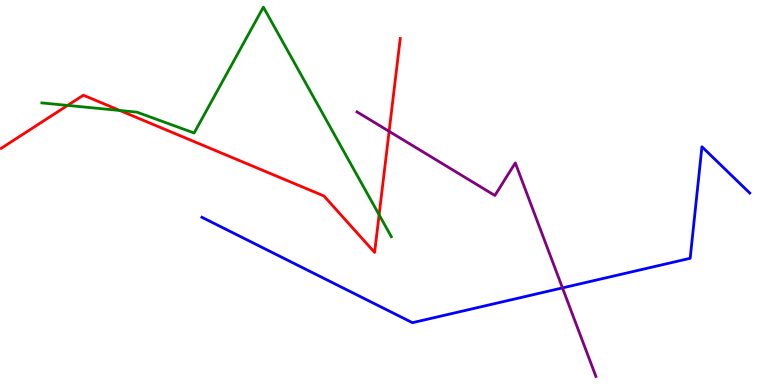[{'lines': ['blue', 'red'], 'intersections': []}, {'lines': ['green', 'red'], 'intersections': [{'x': 0.872, 'y': 7.26}, {'x': 1.55, 'y': 7.13}, {'x': 4.89, 'y': 4.42}]}, {'lines': ['purple', 'red'], 'intersections': [{'x': 5.02, 'y': 6.59}]}, {'lines': ['blue', 'green'], 'intersections': []}, {'lines': ['blue', 'purple'], 'intersections': [{'x': 7.26, 'y': 2.52}]}, {'lines': ['green', 'purple'], 'intersections': []}]